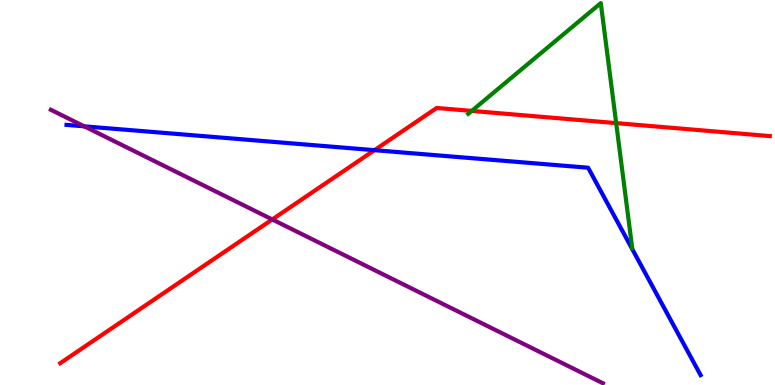[{'lines': ['blue', 'red'], 'intersections': [{'x': 4.83, 'y': 6.1}]}, {'lines': ['green', 'red'], 'intersections': [{'x': 6.09, 'y': 7.12}, {'x': 7.95, 'y': 6.8}]}, {'lines': ['purple', 'red'], 'intersections': [{'x': 3.51, 'y': 4.3}]}, {'lines': ['blue', 'green'], 'intersections': []}, {'lines': ['blue', 'purple'], 'intersections': [{'x': 1.09, 'y': 6.72}]}, {'lines': ['green', 'purple'], 'intersections': []}]